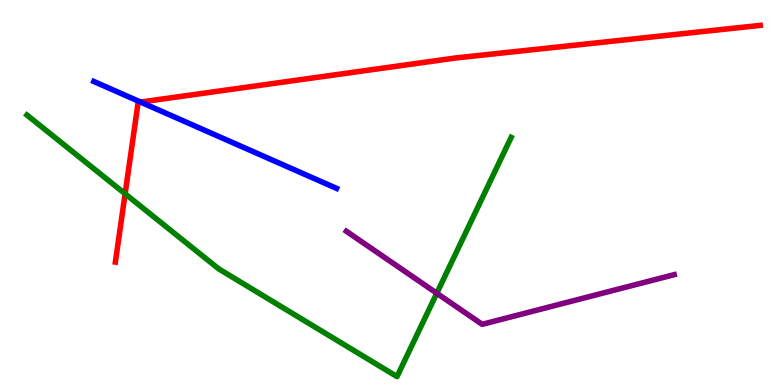[{'lines': ['blue', 'red'], 'intersections': [{'x': 1.81, 'y': 7.35}]}, {'lines': ['green', 'red'], 'intersections': [{'x': 1.61, 'y': 4.97}]}, {'lines': ['purple', 'red'], 'intersections': []}, {'lines': ['blue', 'green'], 'intersections': []}, {'lines': ['blue', 'purple'], 'intersections': []}, {'lines': ['green', 'purple'], 'intersections': [{'x': 5.64, 'y': 2.38}]}]